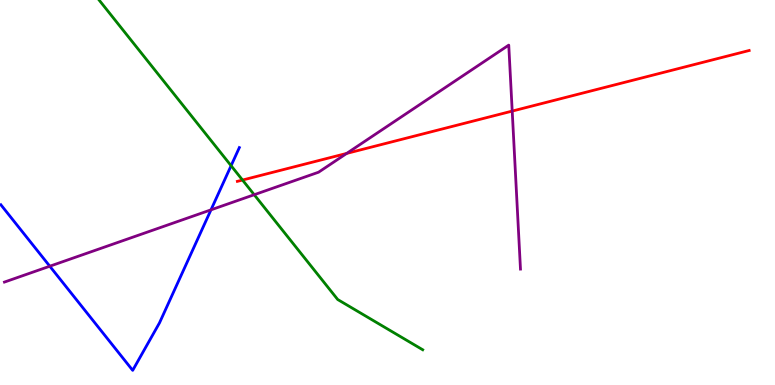[{'lines': ['blue', 'red'], 'intersections': []}, {'lines': ['green', 'red'], 'intersections': [{'x': 3.13, 'y': 5.32}]}, {'lines': ['purple', 'red'], 'intersections': [{'x': 4.47, 'y': 6.02}, {'x': 6.61, 'y': 7.11}]}, {'lines': ['blue', 'green'], 'intersections': [{'x': 2.98, 'y': 5.7}]}, {'lines': ['blue', 'purple'], 'intersections': [{'x': 0.642, 'y': 3.09}, {'x': 2.72, 'y': 4.55}]}, {'lines': ['green', 'purple'], 'intersections': [{'x': 3.28, 'y': 4.94}]}]